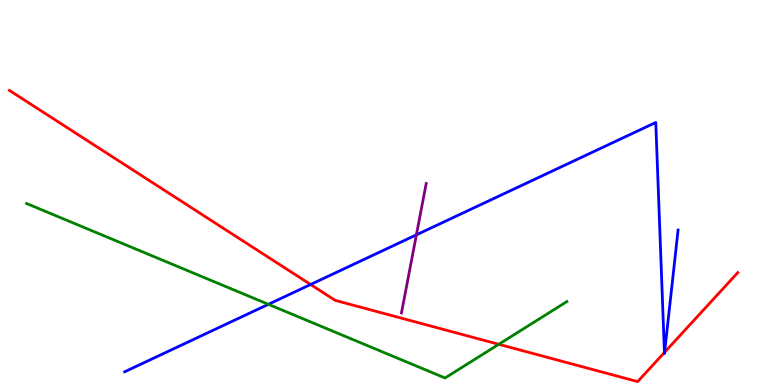[{'lines': ['blue', 'red'], 'intersections': [{'x': 4.01, 'y': 2.61}, {'x': 8.57, 'y': 0.845}, {'x': 8.58, 'y': 0.85}]}, {'lines': ['green', 'red'], 'intersections': [{'x': 6.44, 'y': 1.06}]}, {'lines': ['purple', 'red'], 'intersections': []}, {'lines': ['blue', 'green'], 'intersections': [{'x': 3.46, 'y': 2.1}]}, {'lines': ['blue', 'purple'], 'intersections': [{'x': 5.37, 'y': 3.9}]}, {'lines': ['green', 'purple'], 'intersections': []}]